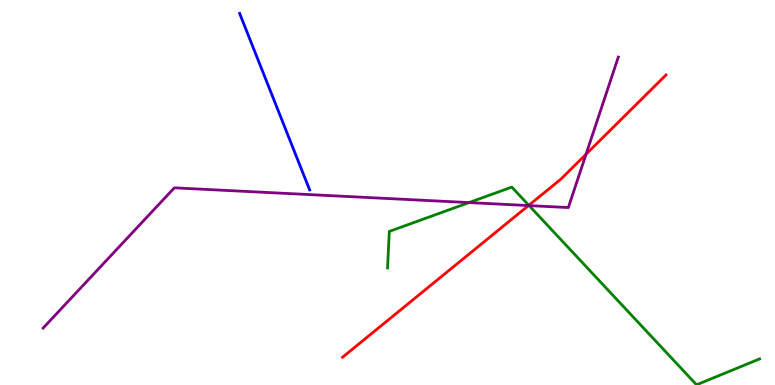[{'lines': ['blue', 'red'], 'intersections': []}, {'lines': ['green', 'red'], 'intersections': [{'x': 6.82, 'y': 4.67}]}, {'lines': ['purple', 'red'], 'intersections': [{'x': 6.82, 'y': 4.66}, {'x': 7.56, 'y': 5.99}]}, {'lines': ['blue', 'green'], 'intersections': []}, {'lines': ['blue', 'purple'], 'intersections': []}, {'lines': ['green', 'purple'], 'intersections': [{'x': 6.05, 'y': 4.74}, {'x': 6.83, 'y': 4.66}]}]